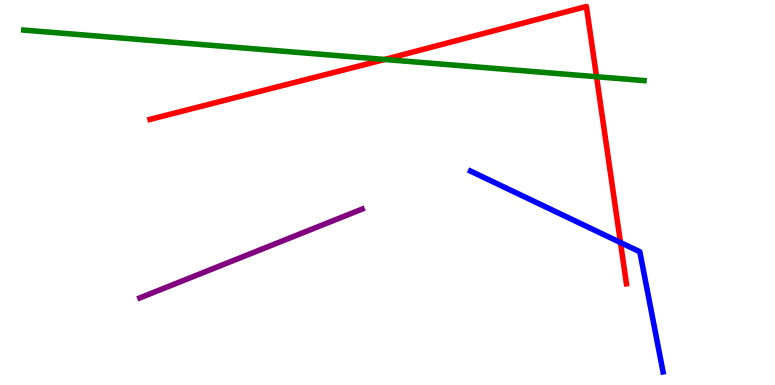[{'lines': ['blue', 'red'], 'intersections': [{'x': 8.01, 'y': 3.7}]}, {'lines': ['green', 'red'], 'intersections': [{'x': 4.96, 'y': 8.46}, {'x': 7.7, 'y': 8.01}]}, {'lines': ['purple', 'red'], 'intersections': []}, {'lines': ['blue', 'green'], 'intersections': []}, {'lines': ['blue', 'purple'], 'intersections': []}, {'lines': ['green', 'purple'], 'intersections': []}]